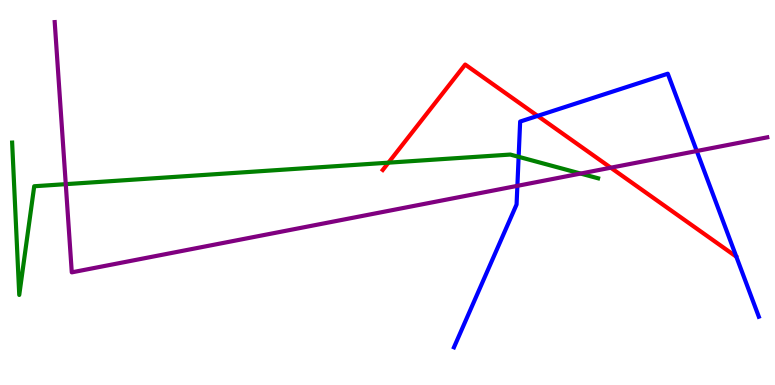[{'lines': ['blue', 'red'], 'intersections': [{'x': 6.94, 'y': 6.99}]}, {'lines': ['green', 'red'], 'intersections': [{'x': 5.01, 'y': 5.77}]}, {'lines': ['purple', 'red'], 'intersections': [{'x': 7.88, 'y': 5.64}]}, {'lines': ['blue', 'green'], 'intersections': [{'x': 6.69, 'y': 5.93}]}, {'lines': ['blue', 'purple'], 'intersections': [{'x': 6.68, 'y': 5.17}, {'x': 8.99, 'y': 6.08}]}, {'lines': ['green', 'purple'], 'intersections': [{'x': 0.849, 'y': 5.22}, {'x': 7.49, 'y': 5.49}]}]